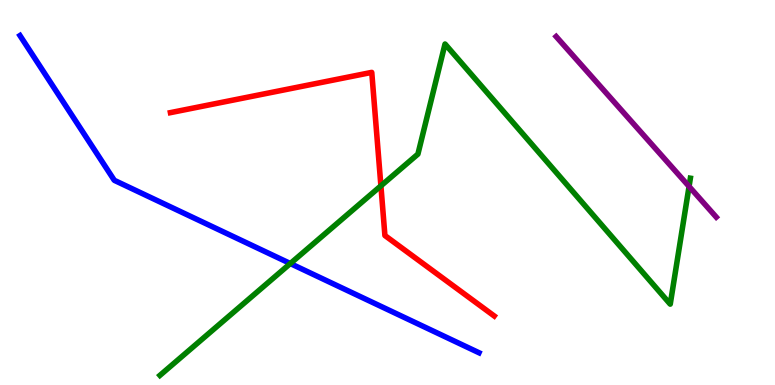[{'lines': ['blue', 'red'], 'intersections': []}, {'lines': ['green', 'red'], 'intersections': [{'x': 4.91, 'y': 5.17}]}, {'lines': ['purple', 'red'], 'intersections': []}, {'lines': ['blue', 'green'], 'intersections': [{'x': 3.75, 'y': 3.15}]}, {'lines': ['blue', 'purple'], 'intersections': []}, {'lines': ['green', 'purple'], 'intersections': [{'x': 8.89, 'y': 5.16}]}]